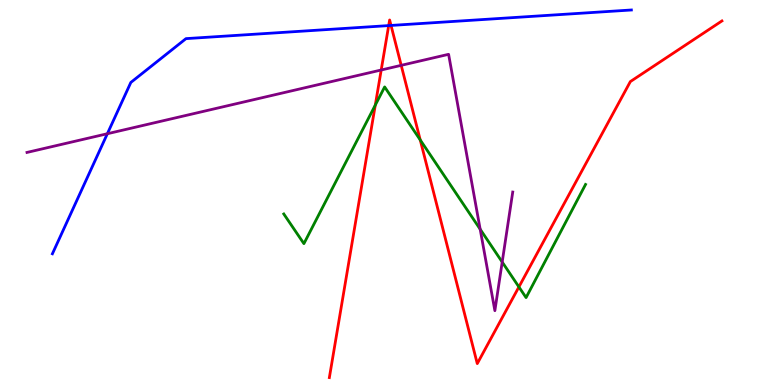[{'lines': ['blue', 'red'], 'intersections': [{'x': 5.02, 'y': 9.34}, {'x': 5.05, 'y': 9.34}]}, {'lines': ['green', 'red'], 'intersections': [{'x': 4.84, 'y': 7.27}, {'x': 5.42, 'y': 6.37}, {'x': 6.7, 'y': 2.55}]}, {'lines': ['purple', 'red'], 'intersections': [{'x': 4.92, 'y': 8.18}, {'x': 5.18, 'y': 8.3}]}, {'lines': ['blue', 'green'], 'intersections': []}, {'lines': ['blue', 'purple'], 'intersections': [{'x': 1.39, 'y': 6.53}]}, {'lines': ['green', 'purple'], 'intersections': [{'x': 6.2, 'y': 4.05}, {'x': 6.48, 'y': 3.19}]}]